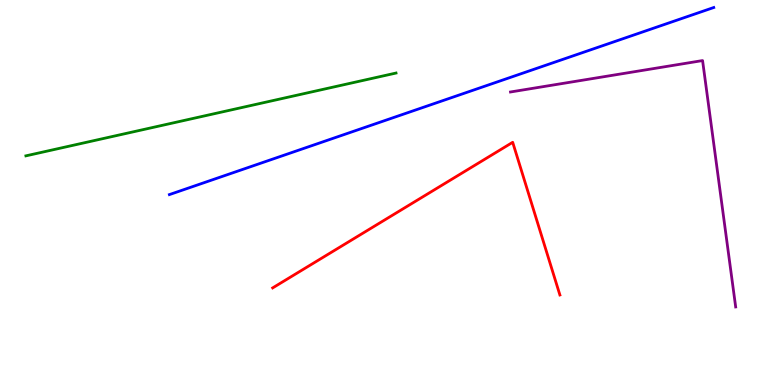[{'lines': ['blue', 'red'], 'intersections': []}, {'lines': ['green', 'red'], 'intersections': []}, {'lines': ['purple', 'red'], 'intersections': []}, {'lines': ['blue', 'green'], 'intersections': []}, {'lines': ['blue', 'purple'], 'intersections': []}, {'lines': ['green', 'purple'], 'intersections': []}]